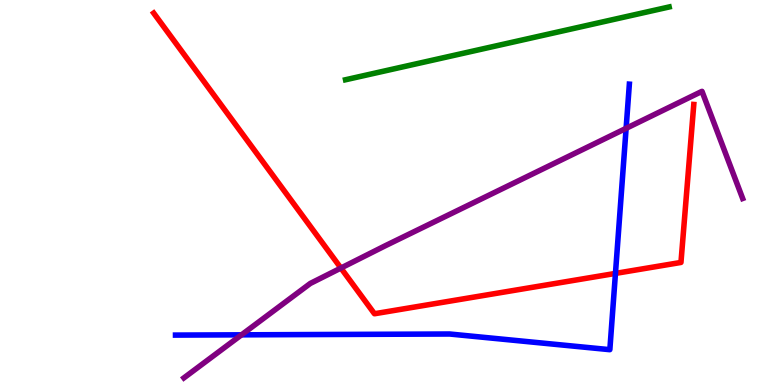[{'lines': ['blue', 'red'], 'intersections': [{'x': 7.94, 'y': 2.9}]}, {'lines': ['green', 'red'], 'intersections': []}, {'lines': ['purple', 'red'], 'intersections': [{'x': 4.4, 'y': 3.04}]}, {'lines': ['blue', 'green'], 'intersections': []}, {'lines': ['blue', 'purple'], 'intersections': [{'x': 3.12, 'y': 1.3}, {'x': 8.08, 'y': 6.67}]}, {'lines': ['green', 'purple'], 'intersections': []}]